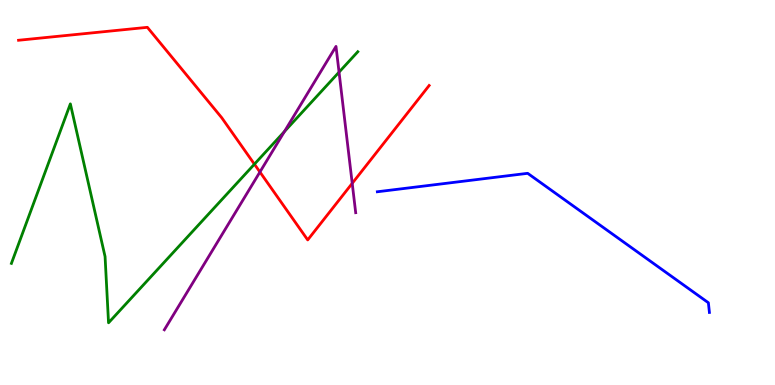[{'lines': ['blue', 'red'], 'intersections': []}, {'lines': ['green', 'red'], 'intersections': [{'x': 3.28, 'y': 5.74}]}, {'lines': ['purple', 'red'], 'intersections': [{'x': 3.35, 'y': 5.53}, {'x': 4.54, 'y': 5.24}]}, {'lines': ['blue', 'green'], 'intersections': []}, {'lines': ['blue', 'purple'], 'intersections': []}, {'lines': ['green', 'purple'], 'intersections': [{'x': 3.67, 'y': 6.58}, {'x': 4.37, 'y': 8.13}]}]